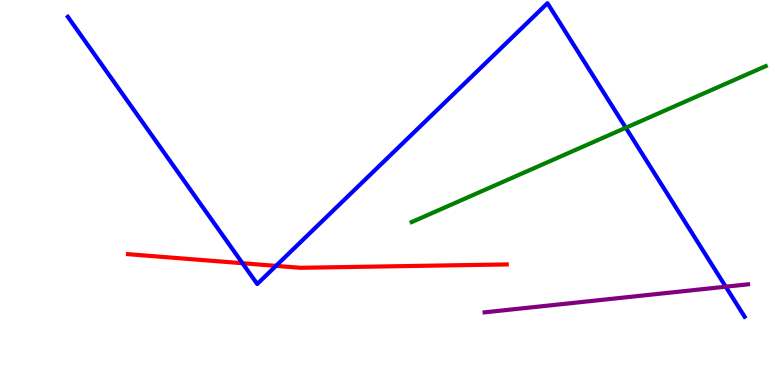[{'lines': ['blue', 'red'], 'intersections': [{'x': 3.13, 'y': 3.16}, {'x': 3.56, 'y': 3.09}]}, {'lines': ['green', 'red'], 'intersections': []}, {'lines': ['purple', 'red'], 'intersections': []}, {'lines': ['blue', 'green'], 'intersections': [{'x': 8.07, 'y': 6.68}]}, {'lines': ['blue', 'purple'], 'intersections': [{'x': 9.36, 'y': 2.55}]}, {'lines': ['green', 'purple'], 'intersections': []}]